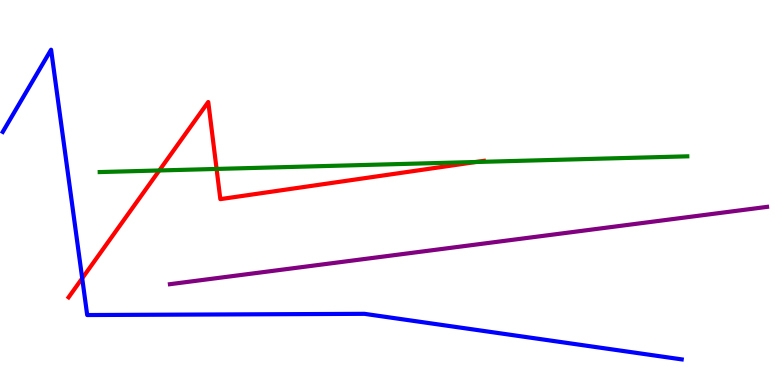[{'lines': ['blue', 'red'], 'intersections': [{'x': 1.06, 'y': 2.77}]}, {'lines': ['green', 'red'], 'intersections': [{'x': 2.06, 'y': 5.57}, {'x': 2.79, 'y': 5.61}, {'x': 6.14, 'y': 5.79}]}, {'lines': ['purple', 'red'], 'intersections': []}, {'lines': ['blue', 'green'], 'intersections': []}, {'lines': ['blue', 'purple'], 'intersections': []}, {'lines': ['green', 'purple'], 'intersections': []}]